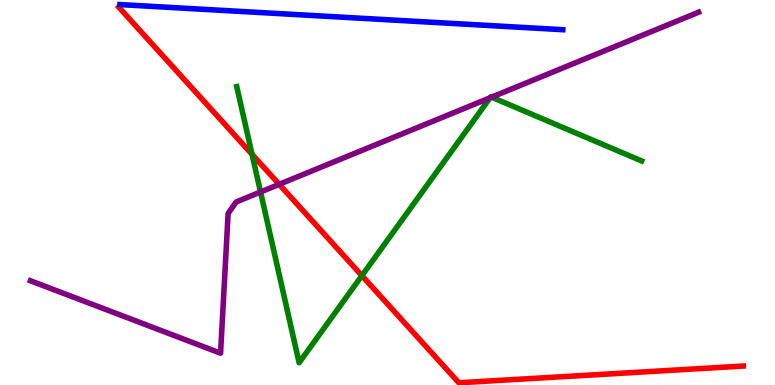[{'lines': ['blue', 'red'], 'intersections': []}, {'lines': ['green', 'red'], 'intersections': [{'x': 3.25, 'y': 5.99}, {'x': 4.67, 'y': 2.84}]}, {'lines': ['purple', 'red'], 'intersections': [{'x': 3.6, 'y': 5.21}]}, {'lines': ['blue', 'green'], 'intersections': []}, {'lines': ['blue', 'purple'], 'intersections': []}, {'lines': ['green', 'purple'], 'intersections': [{'x': 3.36, 'y': 5.01}, {'x': 6.32, 'y': 7.46}, {'x': 6.34, 'y': 7.48}]}]